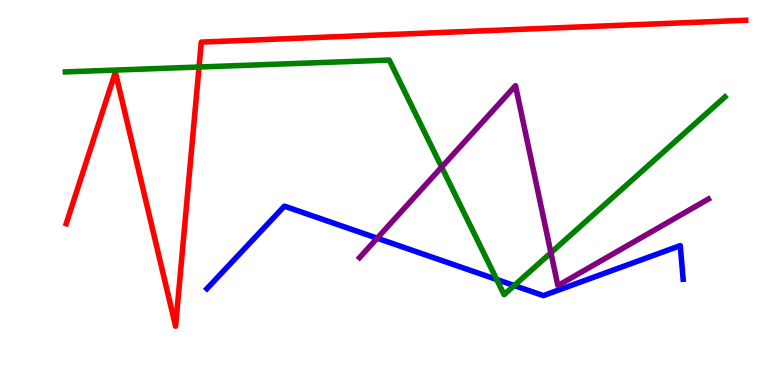[{'lines': ['blue', 'red'], 'intersections': []}, {'lines': ['green', 'red'], 'intersections': [{'x': 2.57, 'y': 8.26}]}, {'lines': ['purple', 'red'], 'intersections': []}, {'lines': ['blue', 'green'], 'intersections': [{'x': 6.41, 'y': 2.74}, {'x': 6.64, 'y': 2.58}]}, {'lines': ['blue', 'purple'], 'intersections': [{'x': 4.87, 'y': 3.81}]}, {'lines': ['green', 'purple'], 'intersections': [{'x': 5.7, 'y': 5.66}, {'x': 7.11, 'y': 3.44}]}]